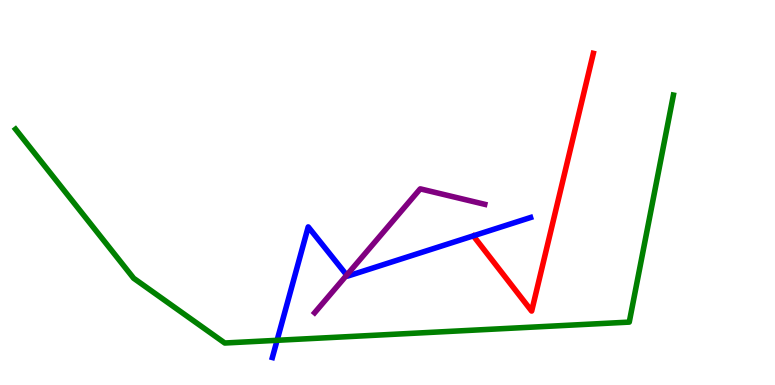[{'lines': ['blue', 'red'], 'intersections': []}, {'lines': ['green', 'red'], 'intersections': []}, {'lines': ['purple', 'red'], 'intersections': []}, {'lines': ['blue', 'green'], 'intersections': [{'x': 3.58, 'y': 1.16}]}, {'lines': ['blue', 'purple'], 'intersections': [{'x': 4.47, 'y': 2.85}]}, {'lines': ['green', 'purple'], 'intersections': []}]